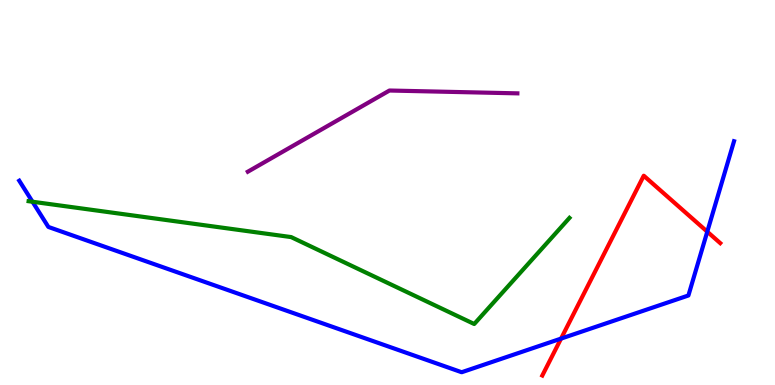[{'lines': ['blue', 'red'], 'intersections': [{'x': 7.24, 'y': 1.21}, {'x': 9.13, 'y': 3.98}]}, {'lines': ['green', 'red'], 'intersections': []}, {'lines': ['purple', 'red'], 'intersections': []}, {'lines': ['blue', 'green'], 'intersections': [{'x': 0.419, 'y': 4.76}]}, {'lines': ['blue', 'purple'], 'intersections': []}, {'lines': ['green', 'purple'], 'intersections': []}]